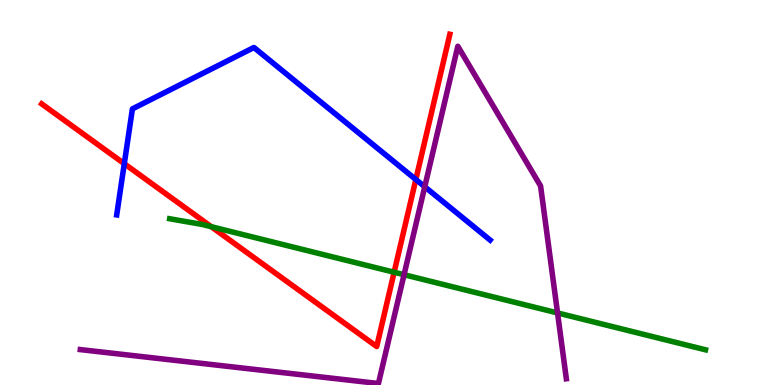[{'lines': ['blue', 'red'], 'intersections': [{'x': 1.6, 'y': 5.75}, {'x': 5.37, 'y': 5.34}]}, {'lines': ['green', 'red'], 'intersections': [{'x': 2.73, 'y': 4.11}, {'x': 5.09, 'y': 2.93}]}, {'lines': ['purple', 'red'], 'intersections': []}, {'lines': ['blue', 'green'], 'intersections': []}, {'lines': ['blue', 'purple'], 'intersections': [{'x': 5.48, 'y': 5.15}]}, {'lines': ['green', 'purple'], 'intersections': [{'x': 5.21, 'y': 2.86}, {'x': 7.19, 'y': 1.87}]}]